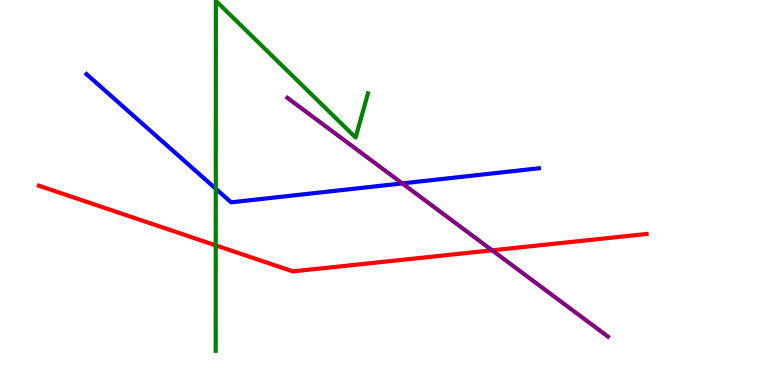[{'lines': ['blue', 'red'], 'intersections': []}, {'lines': ['green', 'red'], 'intersections': [{'x': 2.78, 'y': 3.63}]}, {'lines': ['purple', 'red'], 'intersections': [{'x': 6.35, 'y': 3.5}]}, {'lines': ['blue', 'green'], 'intersections': [{'x': 2.78, 'y': 5.1}]}, {'lines': ['blue', 'purple'], 'intersections': [{'x': 5.19, 'y': 5.24}]}, {'lines': ['green', 'purple'], 'intersections': []}]